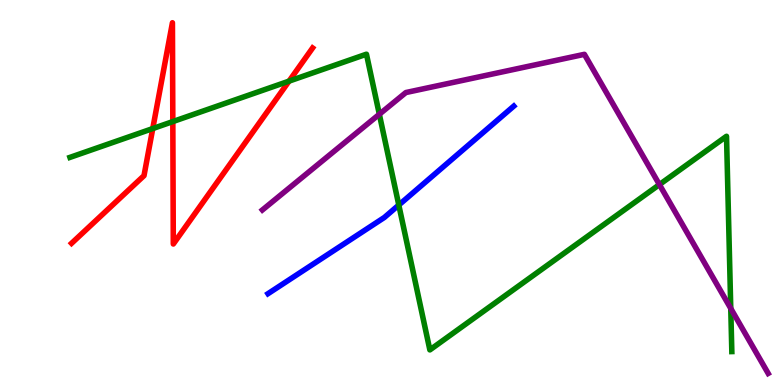[{'lines': ['blue', 'red'], 'intersections': []}, {'lines': ['green', 'red'], 'intersections': [{'x': 1.97, 'y': 6.66}, {'x': 2.23, 'y': 6.84}, {'x': 3.73, 'y': 7.89}]}, {'lines': ['purple', 'red'], 'intersections': []}, {'lines': ['blue', 'green'], 'intersections': [{'x': 5.15, 'y': 4.67}]}, {'lines': ['blue', 'purple'], 'intersections': []}, {'lines': ['green', 'purple'], 'intersections': [{'x': 4.89, 'y': 7.03}, {'x': 8.51, 'y': 5.21}, {'x': 9.43, 'y': 1.99}]}]